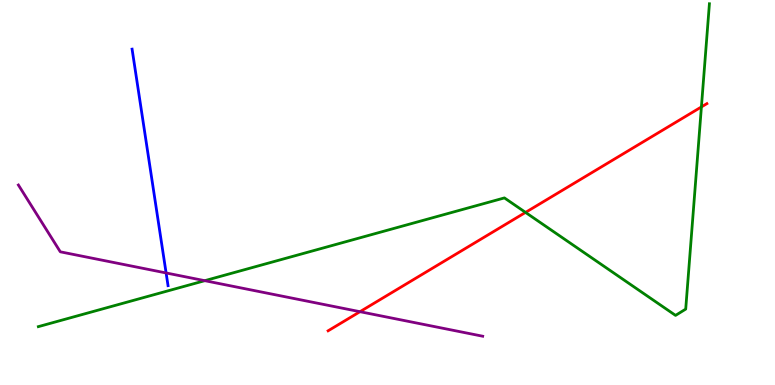[{'lines': ['blue', 'red'], 'intersections': []}, {'lines': ['green', 'red'], 'intersections': [{'x': 6.78, 'y': 4.48}, {'x': 9.05, 'y': 7.22}]}, {'lines': ['purple', 'red'], 'intersections': [{'x': 4.64, 'y': 1.9}]}, {'lines': ['blue', 'green'], 'intersections': []}, {'lines': ['blue', 'purple'], 'intersections': [{'x': 2.14, 'y': 2.91}]}, {'lines': ['green', 'purple'], 'intersections': [{'x': 2.64, 'y': 2.71}]}]